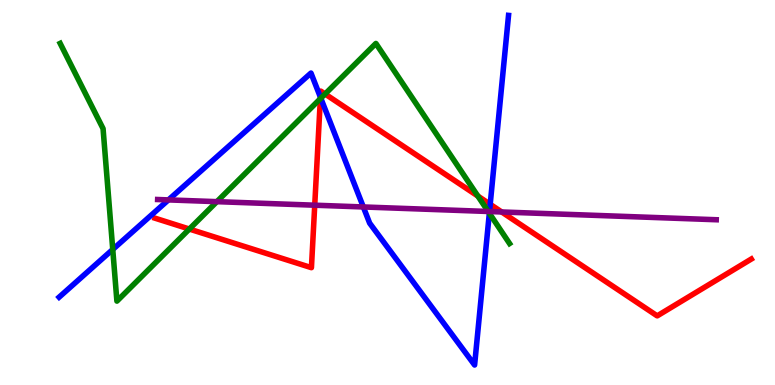[{'lines': ['blue', 'red'], 'intersections': [{'x': 4.13, 'y': 7.47}, {'x': 6.33, 'y': 4.69}]}, {'lines': ['green', 'red'], 'intersections': [{'x': 2.44, 'y': 4.05}, {'x': 4.13, 'y': 7.44}, {'x': 4.19, 'y': 7.56}, {'x': 6.17, 'y': 4.91}]}, {'lines': ['purple', 'red'], 'intersections': [{'x': 4.06, 'y': 4.67}, {'x': 6.47, 'y': 4.49}]}, {'lines': ['blue', 'green'], 'intersections': [{'x': 1.45, 'y': 3.52}, {'x': 4.14, 'y': 7.45}, {'x': 6.31, 'y': 4.46}]}, {'lines': ['blue', 'purple'], 'intersections': [{'x': 2.17, 'y': 4.81}, {'x': 4.69, 'y': 4.62}, {'x': 6.32, 'y': 4.51}]}, {'lines': ['green', 'purple'], 'intersections': [{'x': 2.8, 'y': 4.76}, {'x': 6.3, 'y': 4.51}]}]